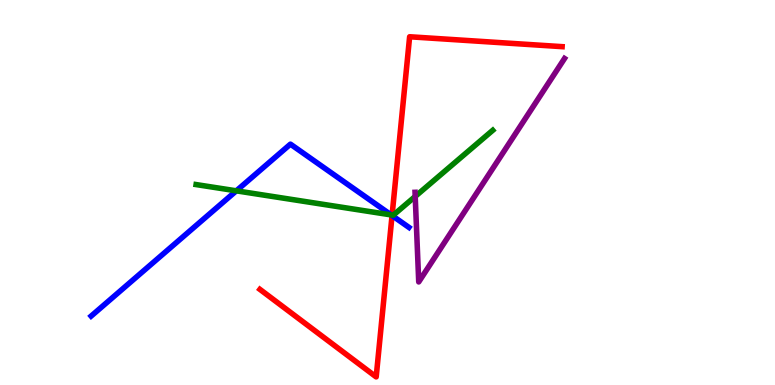[{'lines': ['blue', 'red'], 'intersections': [{'x': 5.06, 'y': 4.4}]}, {'lines': ['green', 'red'], 'intersections': [{'x': 5.06, 'y': 4.41}]}, {'lines': ['purple', 'red'], 'intersections': []}, {'lines': ['blue', 'green'], 'intersections': [{'x': 3.05, 'y': 5.04}, {'x': 5.05, 'y': 4.42}]}, {'lines': ['blue', 'purple'], 'intersections': []}, {'lines': ['green', 'purple'], 'intersections': [{'x': 5.36, 'y': 4.9}]}]